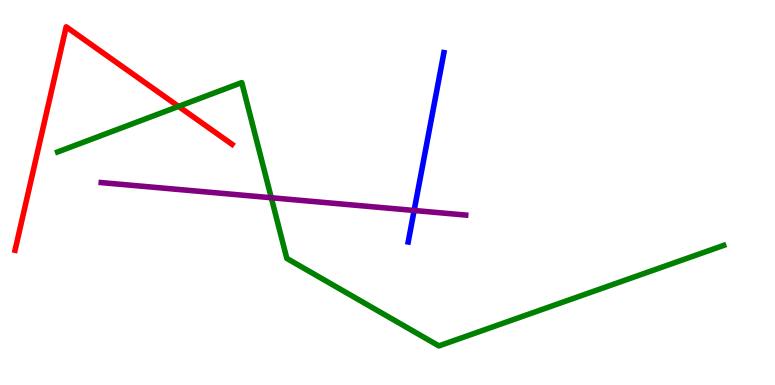[{'lines': ['blue', 'red'], 'intersections': []}, {'lines': ['green', 'red'], 'intersections': [{'x': 2.3, 'y': 7.24}]}, {'lines': ['purple', 'red'], 'intersections': []}, {'lines': ['blue', 'green'], 'intersections': []}, {'lines': ['blue', 'purple'], 'intersections': [{'x': 5.34, 'y': 4.53}]}, {'lines': ['green', 'purple'], 'intersections': [{'x': 3.5, 'y': 4.86}]}]